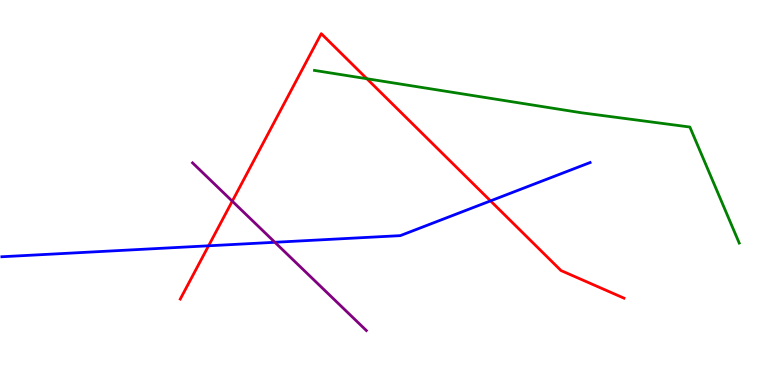[{'lines': ['blue', 'red'], 'intersections': [{'x': 2.69, 'y': 3.62}, {'x': 6.33, 'y': 4.78}]}, {'lines': ['green', 'red'], 'intersections': [{'x': 4.73, 'y': 7.96}]}, {'lines': ['purple', 'red'], 'intersections': [{'x': 3.0, 'y': 4.77}]}, {'lines': ['blue', 'green'], 'intersections': []}, {'lines': ['blue', 'purple'], 'intersections': [{'x': 3.55, 'y': 3.71}]}, {'lines': ['green', 'purple'], 'intersections': []}]